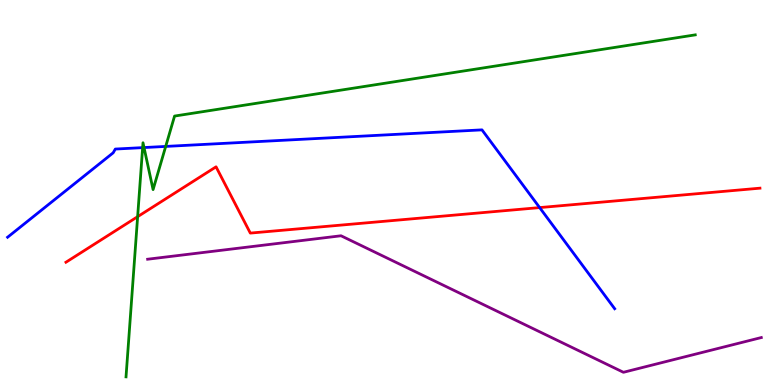[{'lines': ['blue', 'red'], 'intersections': [{'x': 6.96, 'y': 4.61}]}, {'lines': ['green', 'red'], 'intersections': [{'x': 1.78, 'y': 4.37}]}, {'lines': ['purple', 'red'], 'intersections': []}, {'lines': ['blue', 'green'], 'intersections': [{'x': 1.84, 'y': 6.17}, {'x': 1.86, 'y': 6.17}, {'x': 2.14, 'y': 6.2}]}, {'lines': ['blue', 'purple'], 'intersections': []}, {'lines': ['green', 'purple'], 'intersections': []}]